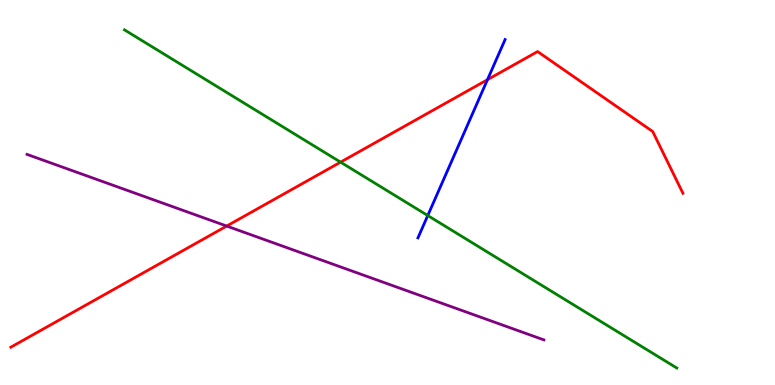[{'lines': ['blue', 'red'], 'intersections': [{'x': 6.29, 'y': 7.93}]}, {'lines': ['green', 'red'], 'intersections': [{'x': 4.39, 'y': 5.79}]}, {'lines': ['purple', 'red'], 'intersections': [{'x': 2.92, 'y': 4.13}]}, {'lines': ['blue', 'green'], 'intersections': [{'x': 5.52, 'y': 4.4}]}, {'lines': ['blue', 'purple'], 'intersections': []}, {'lines': ['green', 'purple'], 'intersections': []}]